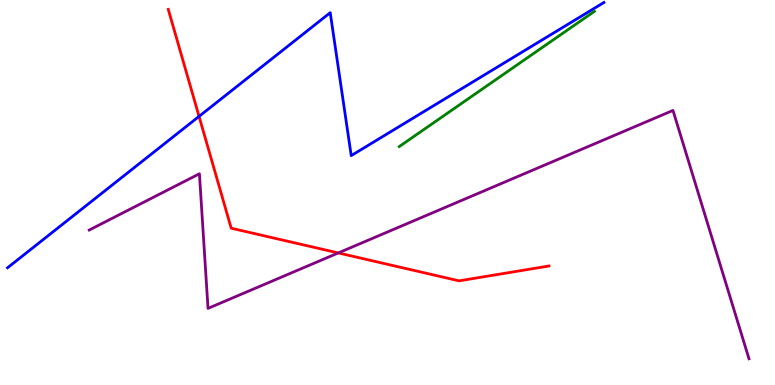[{'lines': ['blue', 'red'], 'intersections': [{'x': 2.57, 'y': 6.98}]}, {'lines': ['green', 'red'], 'intersections': []}, {'lines': ['purple', 'red'], 'intersections': [{'x': 4.36, 'y': 3.43}]}, {'lines': ['blue', 'green'], 'intersections': []}, {'lines': ['blue', 'purple'], 'intersections': []}, {'lines': ['green', 'purple'], 'intersections': []}]